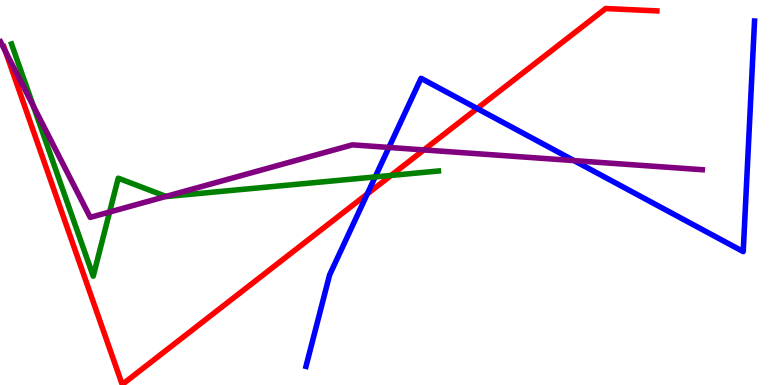[{'lines': ['blue', 'red'], 'intersections': [{'x': 4.74, 'y': 4.96}, {'x': 6.16, 'y': 7.18}]}, {'lines': ['green', 'red'], 'intersections': [{'x': 5.05, 'y': 5.44}]}, {'lines': ['purple', 'red'], 'intersections': [{'x': 0.0709, 'y': 8.66}, {'x': 5.47, 'y': 6.11}]}, {'lines': ['blue', 'green'], 'intersections': [{'x': 4.84, 'y': 5.4}]}, {'lines': ['blue', 'purple'], 'intersections': [{'x': 5.02, 'y': 6.17}, {'x': 7.41, 'y': 5.83}]}, {'lines': ['green', 'purple'], 'intersections': [{'x': 0.43, 'y': 7.25}, {'x': 1.41, 'y': 4.49}, {'x': 2.14, 'y': 4.9}]}]